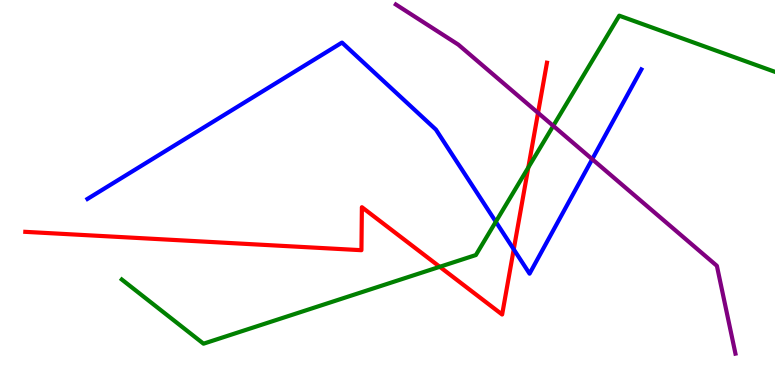[{'lines': ['blue', 'red'], 'intersections': [{'x': 6.63, 'y': 3.52}]}, {'lines': ['green', 'red'], 'intersections': [{'x': 5.67, 'y': 3.07}, {'x': 6.82, 'y': 5.65}]}, {'lines': ['purple', 'red'], 'intersections': [{'x': 6.94, 'y': 7.07}]}, {'lines': ['blue', 'green'], 'intersections': [{'x': 6.4, 'y': 4.24}]}, {'lines': ['blue', 'purple'], 'intersections': [{'x': 7.64, 'y': 5.87}]}, {'lines': ['green', 'purple'], 'intersections': [{'x': 7.14, 'y': 6.73}]}]